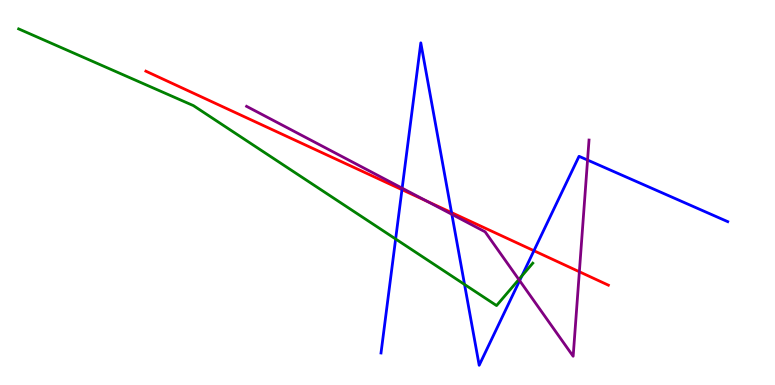[{'lines': ['blue', 'red'], 'intersections': [{'x': 5.19, 'y': 5.07}, {'x': 5.83, 'y': 4.48}, {'x': 6.89, 'y': 3.49}]}, {'lines': ['green', 'red'], 'intersections': []}, {'lines': ['purple', 'red'], 'intersections': [{'x': 5.51, 'y': 4.77}, {'x': 7.48, 'y': 2.94}]}, {'lines': ['blue', 'green'], 'intersections': [{'x': 5.1, 'y': 3.79}, {'x': 5.99, 'y': 2.61}, {'x': 6.73, 'y': 2.83}]}, {'lines': ['blue', 'purple'], 'intersections': [{'x': 5.19, 'y': 5.11}, {'x': 5.83, 'y': 4.43}, {'x': 6.71, 'y': 2.71}, {'x': 7.58, 'y': 5.84}]}, {'lines': ['green', 'purple'], 'intersections': [{'x': 6.69, 'y': 2.74}]}]